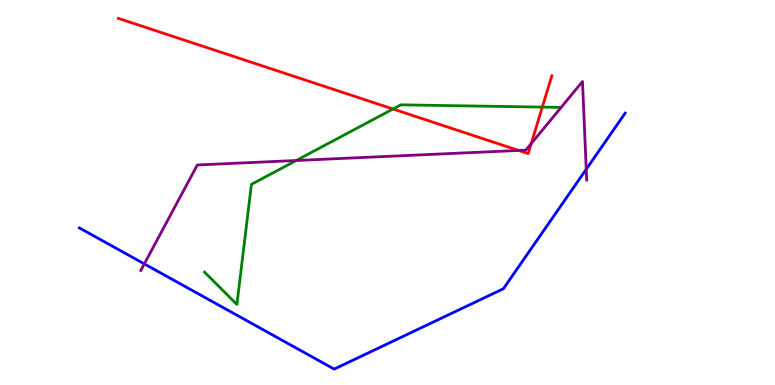[{'lines': ['blue', 'red'], 'intersections': []}, {'lines': ['green', 'red'], 'intersections': [{'x': 5.07, 'y': 7.17}, {'x': 7.0, 'y': 7.22}]}, {'lines': ['purple', 'red'], 'intersections': [{'x': 6.69, 'y': 6.09}, {'x': 6.85, 'y': 6.27}]}, {'lines': ['blue', 'green'], 'intersections': []}, {'lines': ['blue', 'purple'], 'intersections': [{'x': 1.86, 'y': 3.15}, {'x': 7.56, 'y': 5.6}]}, {'lines': ['green', 'purple'], 'intersections': [{'x': 3.82, 'y': 5.83}]}]